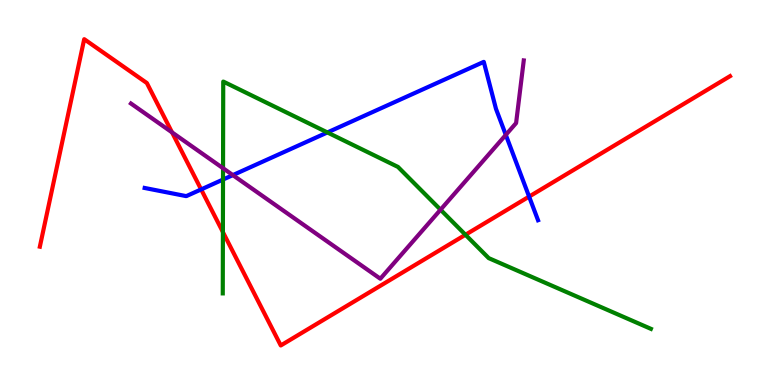[{'lines': ['blue', 'red'], 'intersections': [{'x': 2.6, 'y': 5.08}, {'x': 6.83, 'y': 4.89}]}, {'lines': ['green', 'red'], 'intersections': [{'x': 2.88, 'y': 3.97}, {'x': 6.01, 'y': 3.9}]}, {'lines': ['purple', 'red'], 'intersections': [{'x': 2.22, 'y': 6.56}]}, {'lines': ['blue', 'green'], 'intersections': [{'x': 2.88, 'y': 5.34}, {'x': 4.22, 'y': 6.56}]}, {'lines': ['blue', 'purple'], 'intersections': [{'x': 3.0, 'y': 5.45}, {'x': 6.53, 'y': 6.5}]}, {'lines': ['green', 'purple'], 'intersections': [{'x': 2.88, 'y': 5.63}, {'x': 5.68, 'y': 4.55}]}]